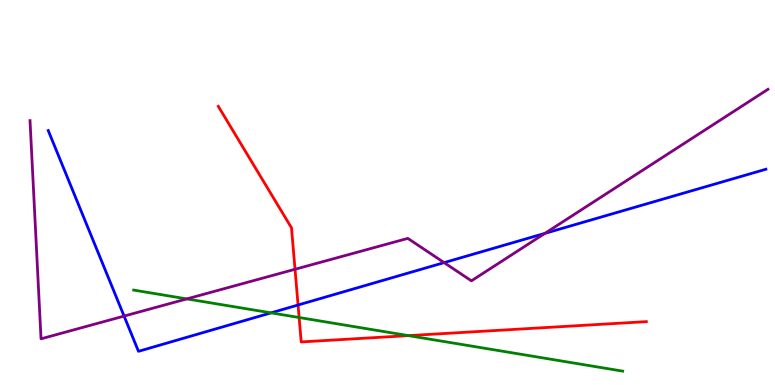[{'lines': ['blue', 'red'], 'intersections': [{'x': 3.85, 'y': 2.08}]}, {'lines': ['green', 'red'], 'intersections': [{'x': 3.86, 'y': 1.75}, {'x': 5.27, 'y': 1.28}]}, {'lines': ['purple', 'red'], 'intersections': [{'x': 3.81, 'y': 3.01}]}, {'lines': ['blue', 'green'], 'intersections': [{'x': 3.5, 'y': 1.87}]}, {'lines': ['blue', 'purple'], 'intersections': [{'x': 1.6, 'y': 1.79}, {'x': 5.73, 'y': 3.18}, {'x': 7.03, 'y': 3.94}]}, {'lines': ['green', 'purple'], 'intersections': [{'x': 2.41, 'y': 2.24}]}]